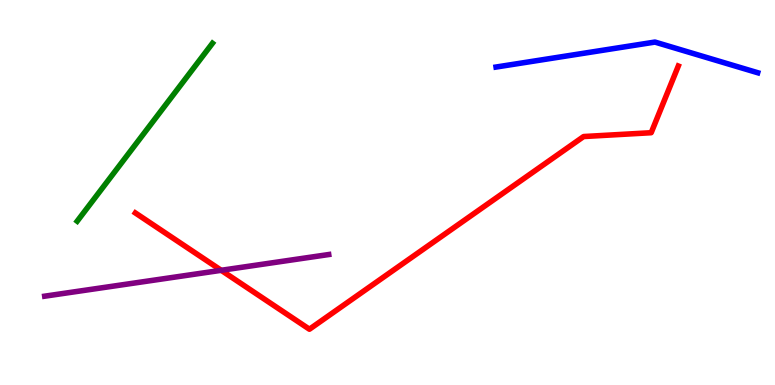[{'lines': ['blue', 'red'], 'intersections': []}, {'lines': ['green', 'red'], 'intersections': []}, {'lines': ['purple', 'red'], 'intersections': [{'x': 2.85, 'y': 2.98}]}, {'lines': ['blue', 'green'], 'intersections': []}, {'lines': ['blue', 'purple'], 'intersections': []}, {'lines': ['green', 'purple'], 'intersections': []}]